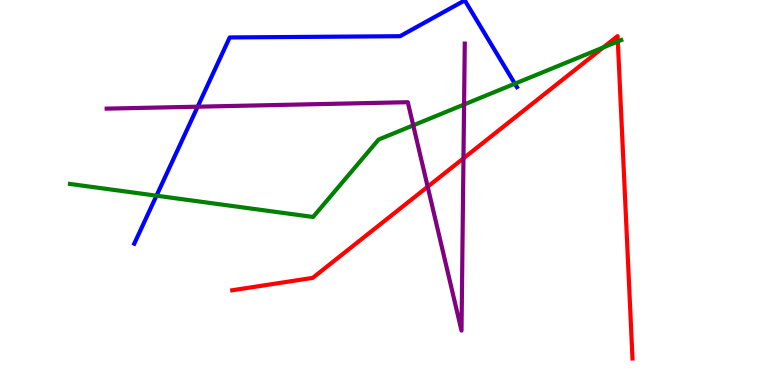[{'lines': ['blue', 'red'], 'intersections': []}, {'lines': ['green', 'red'], 'intersections': [{'x': 7.78, 'y': 8.77}, {'x': 7.97, 'y': 8.92}]}, {'lines': ['purple', 'red'], 'intersections': [{'x': 5.52, 'y': 5.15}, {'x': 5.98, 'y': 5.89}]}, {'lines': ['blue', 'green'], 'intersections': [{'x': 2.02, 'y': 4.92}, {'x': 6.64, 'y': 7.83}]}, {'lines': ['blue', 'purple'], 'intersections': [{'x': 2.55, 'y': 7.23}]}, {'lines': ['green', 'purple'], 'intersections': [{'x': 5.33, 'y': 6.74}, {'x': 5.99, 'y': 7.29}]}]